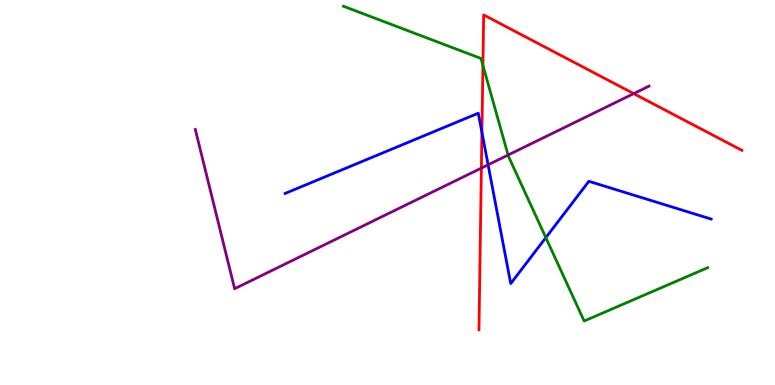[{'lines': ['blue', 'red'], 'intersections': [{'x': 6.22, 'y': 6.56}]}, {'lines': ['green', 'red'], 'intersections': [{'x': 6.23, 'y': 8.3}]}, {'lines': ['purple', 'red'], 'intersections': [{'x': 6.21, 'y': 5.63}, {'x': 8.18, 'y': 7.57}]}, {'lines': ['blue', 'green'], 'intersections': [{'x': 7.04, 'y': 3.83}]}, {'lines': ['blue', 'purple'], 'intersections': [{'x': 6.3, 'y': 5.72}]}, {'lines': ['green', 'purple'], 'intersections': [{'x': 6.56, 'y': 5.97}]}]